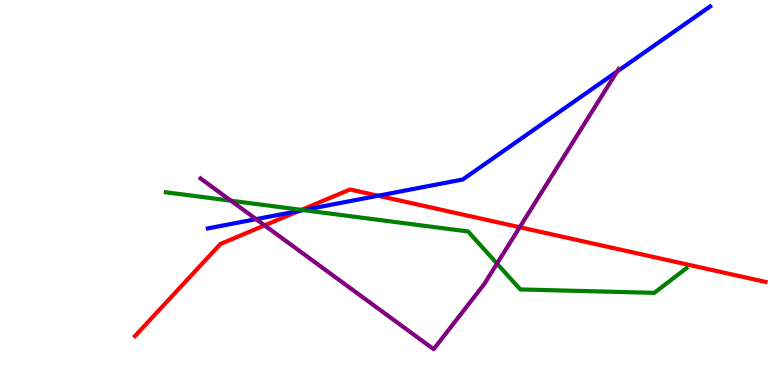[{'lines': ['blue', 'red'], 'intersections': [{'x': 3.86, 'y': 4.52}, {'x': 4.88, 'y': 4.92}]}, {'lines': ['green', 'red'], 'intersections': [{'x': 3.89, 'y': 4.55}]}, {'lines': ['purple', 'red'], 'intersections': [{'x': 3.41, 'y': 4.15}, {'x': 6.71, 'y': 4.1}]}, {'lines': ['blue', 'green'], 'intersections': [{'x': 3.91, 'y': 4.54}]}, {'lines': ['blue', 'purple'], 'intersections': [{'x': 3.3, 'y': 4.31}, {'x': 7.96, 'y': 8.14}]}, {'lines': ['green', 'purple'], 'intersections': [{'x': 2.98, 'y': 4.79}, {'x': 6.41, 'y': 3.15}]}]